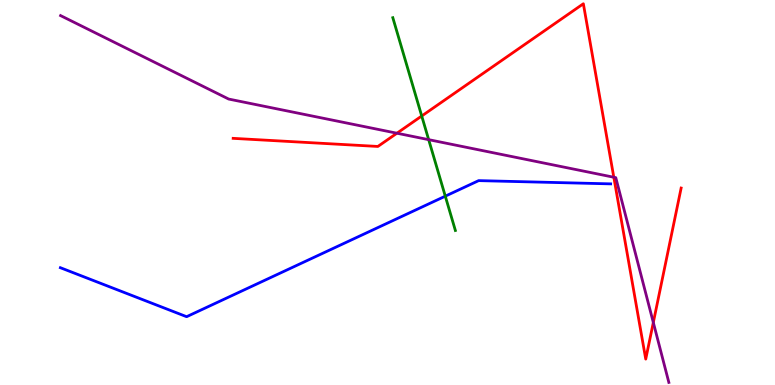[{'lines': ['blue', 'red'], 'intersections': []}, {'lines': ['green', 'red'], 'intersections': [{'x': 5.44, 'y': 6.99}]}, {'lines': ['purple', 'red'], 'intersections': [{'x': 5.12, 'y': 6.54}, {'x': 7.92, 'y': 5.4}, {'x': 8.43, 'y': 1.62}]}, {'lines': ['blue', 'green'], 'intersections': [{'x': 5.75, 'y': 4.9}]}, {'lines': ['blue', 'purple'], 'intersections': []}, {'lines': ['green', 'purple'], 'intersections': [{'x': 5.53, 'y': 6.37}]}]